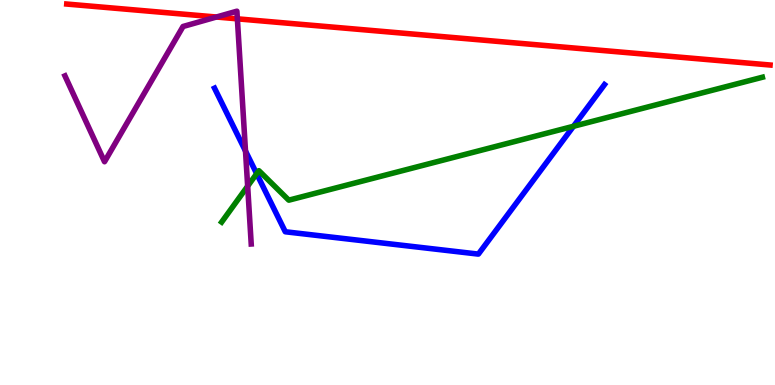[{'lines': ['blue', 'red'], 'intersections': []}, {'lines': ['green', 'red'], 'intersections': []}, {'lines': ['purple', 'red'], 'intersections': [{'x': 2.79, 'y': 9.56}, {'x': 3.06, 'y': 9.51}]}, {'lines': ['blue', 'green'], 'intersections': [{'x': 3.31, 'y': 5.49}, {'x': 7.4, 'y': 6.72}]}, {'lines': ['blue', 'purple'], 'intersections': [{'x': 3.17, 'y': 6.08}]}, {'lines': ['green', 'purple'], 'intersections': [{'x': 3.2, 'y': 5.17}]}]